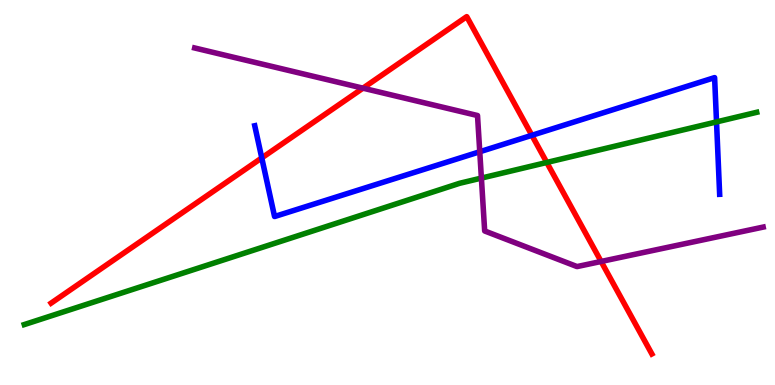[{'lines': ['blue', 'red'], 'intersections': [{'x': 3.38, 'y': 5.9}, {'x': 6.86, 'y': 6.49}]}, {'lines': ['green', 'red'], 'intersections': [{'x': 7.06, 'y': 5.78}]}, {'lines': ['purple', 'red'], 'intersections': [{'x': 4.68, 'y': 7.71}, {'x': 7.76, 'y': 3.21}]}, {'lines': ['blue', 'green'], 'intersections': [{'x': 9.25, 'y': 6.83}]}, {'lines': ['blue', 'purple'], 'intersections': [{'x': 6.19, 'y': 6.06}]}, {'lines': ['green', 'purple'], 'intersections': [{'x': 6.21, 'y': 5.37}]}]